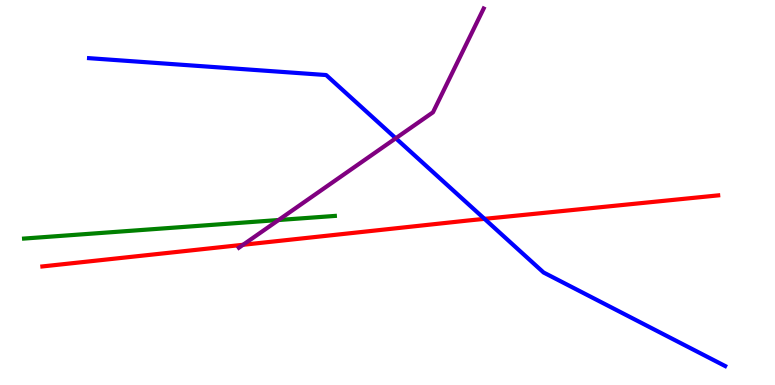[{'lines': ['blue', 'red'], 'intersections': [{'x': 6.25, 'y': 4.32}]}, {'lines': ['green', 'red'], 'intersections': []}, {'lines': ['purple', 'red'], 'intersections': [{'x': 3.14, 'y': 3.64}]}, {'lines': ['blue', 'green'], 'intersections': []}, {'lines': ['blue', 'purple'], 'intersections': [{'x': 5.11, 'y': 6.41}]}, {'lines': ['green', 'purple'], 'intersections': [{'x': 3.59, 'y': 4.29}]}]